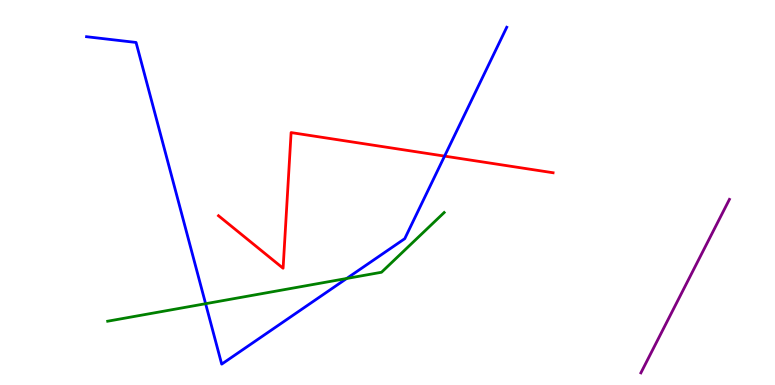[{'lines': ['blue', 'red'], 'intersections': [{'x': 5.74, 'y': 5.95}]}, {'lines': ['green', 'red'], 'intersections': []}, {'lines': ['purple', 'red'], 'intersections': []}, {'lines': ['blue', 'green'], 'intersections': [{'x': 2.65, 'y': 2.11}, {'x': 4.47, 'y': 2.77}]}, {'lines': ['blue', 'purple'], 'intersections': []}, {'lines': ['green', 'purple'], 'intersections': []}]